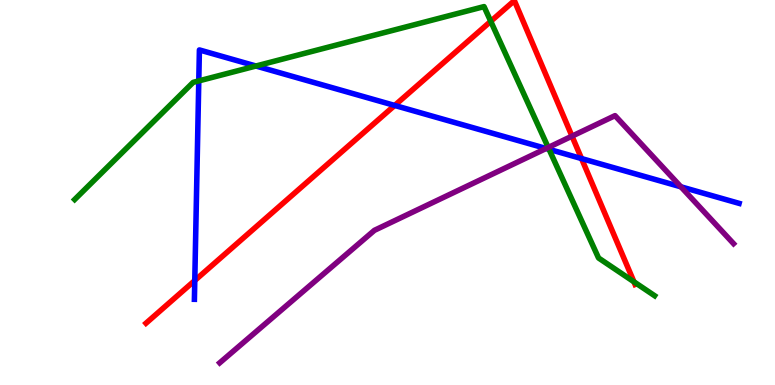[{'lines': ['blue', 'red'], 'intersections': [{'x': 2.51, 'y': 2.71}, {'x': 5.09, 'y': 7.26}, {'x': 7.5, 'y': 5.88}]}, {'lines': ['green', 'red'], 'intersections': [{'x': 6.33, 'y': 9.45}, {'x': 8.18, 'y': 2.68}]}, {'lines': ['purple', 'red'], 'intersections': [{'x': 7.38, 'y': 6.46}]}, {'lines': ['blue', 'green'], 'intersections': [{'x': 2.56, 'y': 7.9}, {'x': 3.3, 'y': 8.29}, {'x': 7.08, 'y': 6.12}]}, {'lines': ['blue', 'purple'], 'intersections': [{'x': 7.05, 'y': 6.14}, {'x': 8.79, 'y': 5.15}]}, {'lines': ['green', 'purple'], 'intersections': [{'x': 7.07, 'y': 6.17}]}]